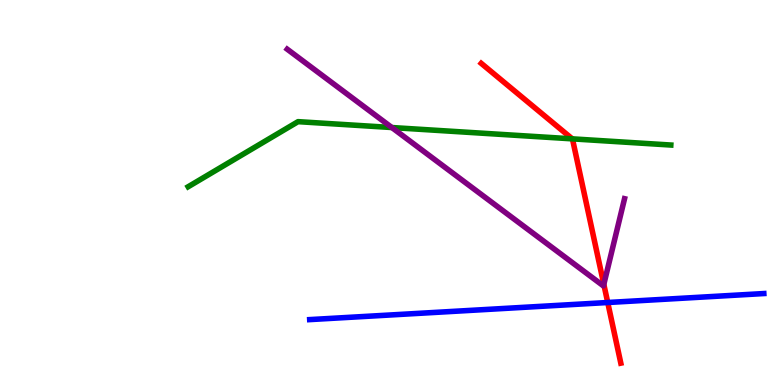[{'lines': ['blue', 'red'], 'intersections': [{'x': 7.84, 'y': 2.14}]}, {'lines': ['green', 'red'], 'intersections': [{'x': 7.38, 'y': 6.39}]}, {'lines': ['purple', 'red'], 'intersections': [{'x': 7.79, 'y': 2.61}]}, {'lines': ['blue', 'green'], 'intersections': []}, {'lines': ['blue', 'purple'], 'intersections': []}, {'lines': ['green', 'purple'], 'intersections': [{'x': 5.06, 'y': 6.69}]}]